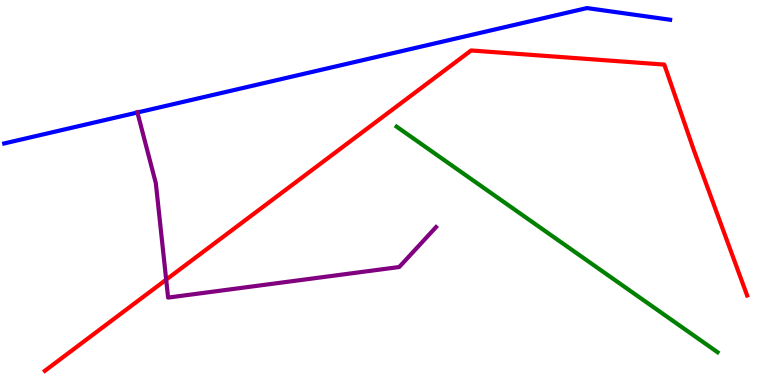[{'lines': ['blue', 'red'], 'intersections': []}, {'lines': ['green', 'red'], 'intersections': []}, {'lines': ['purple', 'red'], 'intersections': [{'x': 2.14, 'y': 2.74}]}, {'lines': ['blue', 'green'], 'intersections': []}, {'lines': ['blue', 'purple'], 'intersections': [{'x': 1.77, 'y': 7.08}]}, {'lines': ['green', 'purple'], 'intersections': []}]